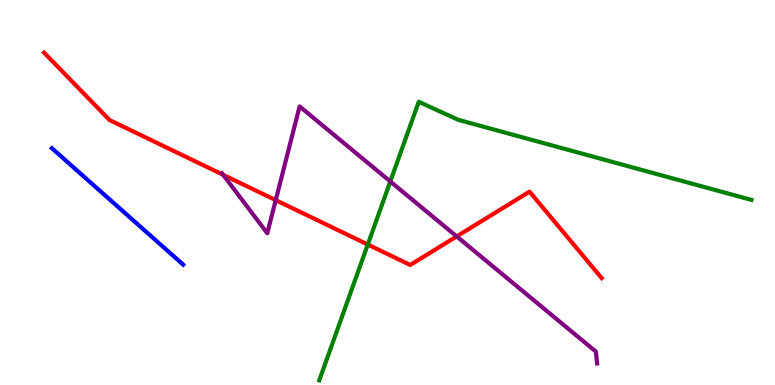[{'lines': ['blue', 'red'], 'intersections': []}, {'lines': ['green', 'red'], 'intersections': [{'x': 4.75, 'y': 3.65}]}, {'lines': ['purple', 'red'], 'intersections': [{'x': 2.88, 'y': 5.46}, {'x': 3.56, 'y': 4.8}, {'x': 5.89, 'y': 3.86}]}, {'lines': ['blue', 'green'], 'intersections': []}, {'lines': ['blue', 'purple'], 'intersections': []}, {'lines': ['green', 'purple'], 'intersections': [{'x': 5.04, 'y': 5.29}]}]